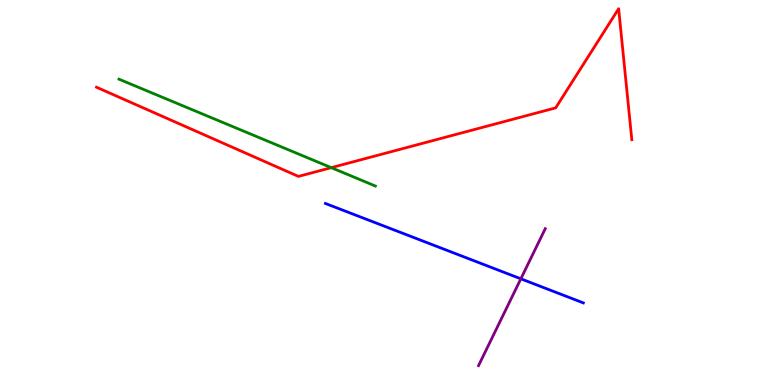[{'lines': ['blue', 'red'], 'intersections': []}, {'lines': ['green', 'red'], 'intersections': [{'x': 4.27, 'y': 5.65}]}, {'lines': ['purple', 'red'], 'intersections': []}, {'lines': ['blue', 'green'], 'intersections': []}, {'lines': ['blue', 'purple'], 'intersections': [{'x': 6.72, 'y': 2.76}]}, {'lines': ['green', 'purple'], 'intersections': []}]